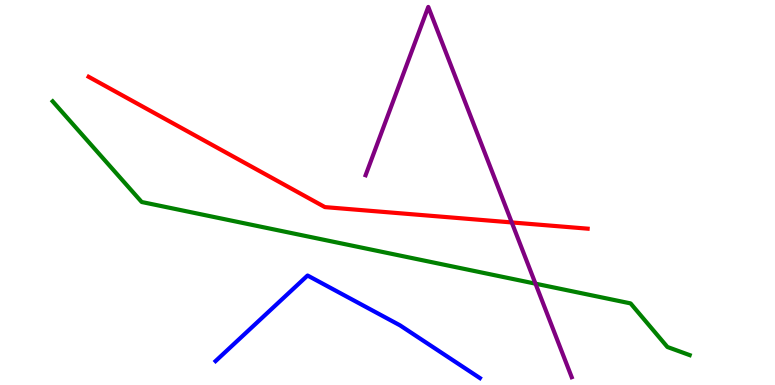[{'lines': ['blue', 'red'], 'intersections': []}, {'lines': ['green', 'red'], 'intersections': []}, {'lines': ['purple', 'red'], 'intersections': [{'x': 6.6, 'y': 4.22}]}, {'lines': ['blue', 'green'], 'intersections': []}, {'lines': ['blue', 'purple'], 'intersections': []}, {'lines': ['green', 'purple'], 'intersections': [{'x': 6.91, 'y': 2.63}]}]